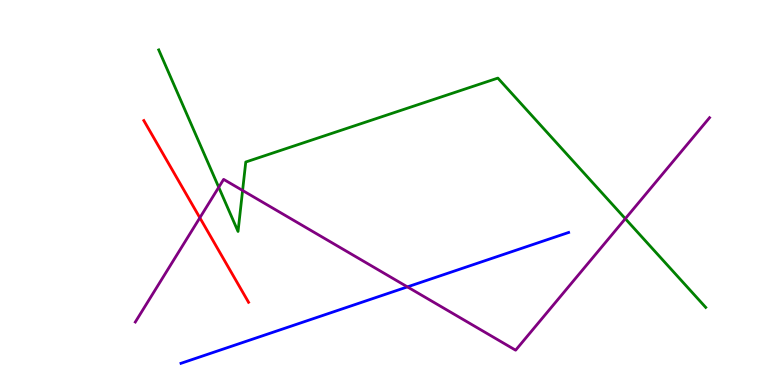[{'lines': ['blue', 'red'], 'intersections': []}, {'lines': ['green', 'red'], 'intersections': []}, {'lines': ['purple', 'red'], 'intersections': [{'x': 2.58, 'y': 4.34}]}, {'lines': ['blue', 'green'], 'intersections': []}, {'lines': ['blue', 'purple'], 'intersections': [{'x': 5.26, 'y': 2.55}]}, {'lines': ['green', 'purple'], 'intersections': [{'x': 2.82, 'y': 5.14}, {'x': 3.13, 'y': 5.05}, {'x': 8.07, 'y': 4.32}]}]